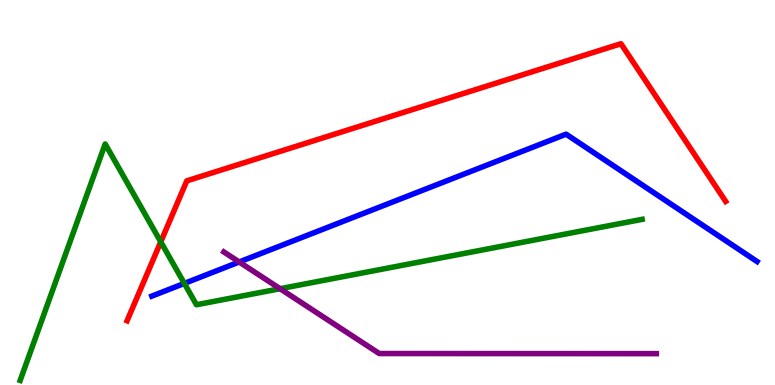[{'lines': ['blue', 'red'], 'intersections': []}, {'lines': ['green', 'red'], 'intersections': [{'x': 2.07, 'y': 3.72}]}, {'lines': ['purple', 'red'], 'intersections': []}, {'lines': ['blue', 'green'], 'intersections': [{'x': 2.38, 'y': 2.64}]}, {'lines': ['blue', 'purple'], 'intersections': [{'x': 3.09, 'y': 3.2}]}, {'lines': ['green', 'purple'], 'intersections': [{'x': 3.61, 'y': 2.5}]}]